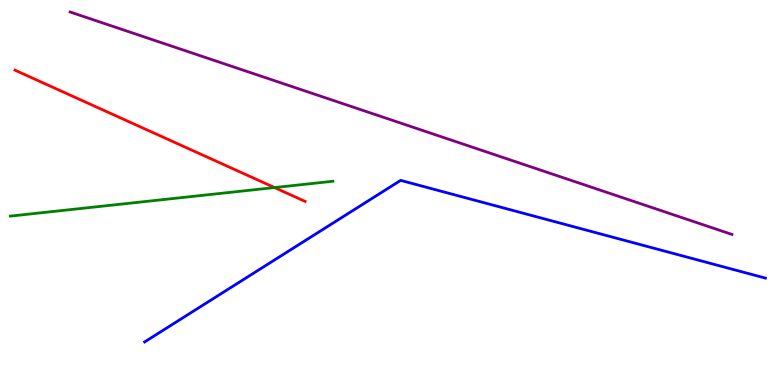[{'lines': ['blue', 'red'], 'intersections': []}, {'lines': ['green', 'red'], 'intersections': [{'x': 3.54, 'y': 5.13}]}, {'lines': ['purple', 'red'], 'intersections': []}, {'lines': ['blue', 'green'], 'intersections': []}, {'lines': ['blue', 'purple'], 'intersections': []}, {'lines': ['green', 'purple'], 'intersections': []}]